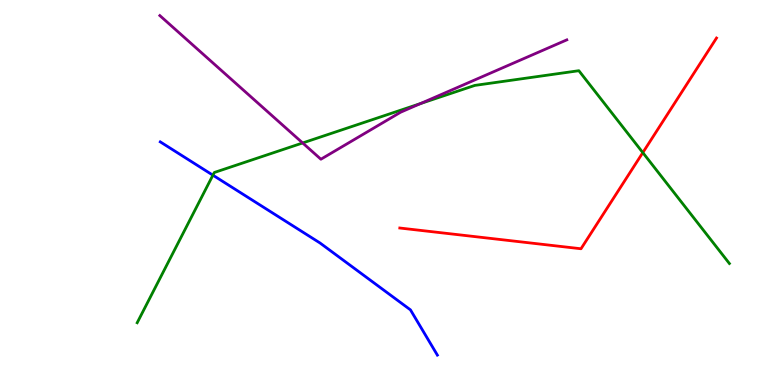[{'lines': ['blue', 'red'], 'intersections': []}, {'lines': ['green', 'red'], 'intersections': [{'x': 8.29, 'y': 6.04}]}, {'lines': ['purple', 'red'], 'intersections': []}, {'lines': ['blue', 'green'], 'intersections': [{'x': 2.75, 'y': 5.45}]}, {'lines': ['blue', 'purple'], 'intersections': []}, {'lines': ['green', 'purple'], 'intersections': [{'x': 3.91, 'y': 6.29}, {'x': 5.42, 'y': 7.31}]}]